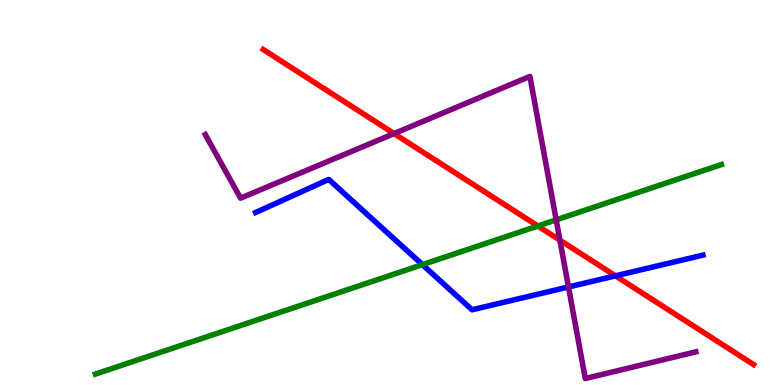[{'lines': ['blue', 'red'], 'intersections': [{'x': 7.94, 'y': 2.84}]}, {'lines': ['green', 'red'], 'intersections': [{'x': 6.94, 'y': 4.13}]}, {'lines': ['purple', 'red'], 'intersections': [{'x': 5.08, 'y': 6.53}, {'x': 7.22, 'y': 3.76}]}, {'lines': ['blue', 'green'], 'intersections': [{'x': 5.45, 'y': 3.13}]}, {'lines': ['blue', 'purple'], 'intersections': [{'x': 7.34, 'y': 2.55}]}, {'lines': ['green', 'purple'], 'intersections': [{'x': 7.18, 'y': 4.29}]}]